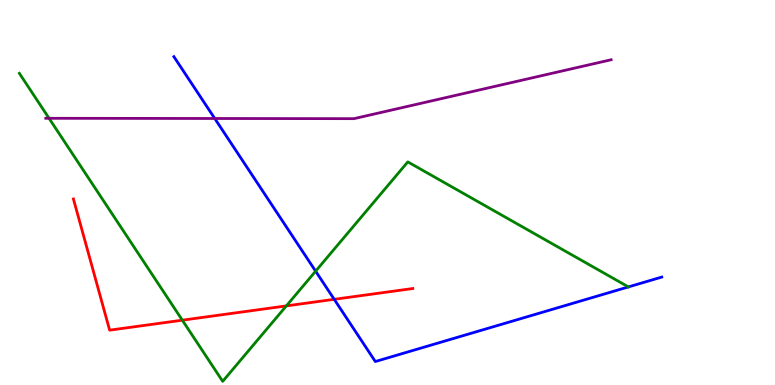[{'lines': ['blue', 'red'], 'intersections': [{'x': 4.31, 'y': 2.23}]}, {'lines': ['green', 'red'], 'intersections': [{'x': 2.35, 'y': 1.68}, {'x': 3.69, 'y': 2.05}]}, {'lines': ['purple', 'red'], 'intersections': []}, {'lines': ['blue', 'green'], 'intersections': [{'x': 4.07, 'y': 2.96}, {'x': 8.11, 'y': 2.55}]}, {'lines': ['blue', 'purple'], 'intersections': [{'x': 2.77, 'y': 6.92}]}, {'lines': ['green', 'purple'], 'intersections': [{'x': 0.633, 'y': 6.93}]}]